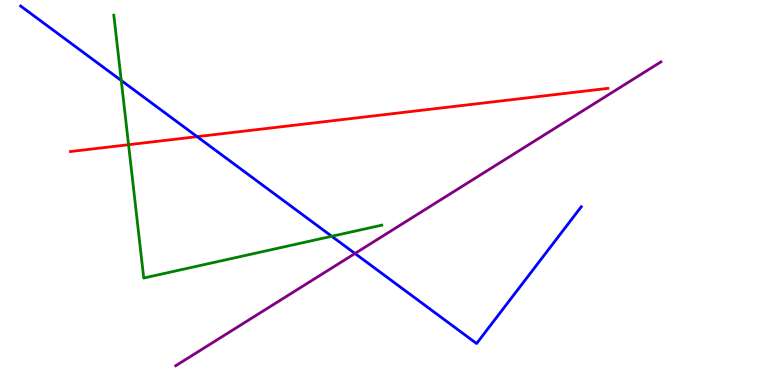[{'lines': ['blue', 'red'], 'intersections': [{'x': 2.54, 'y': 6.45}]}, {'lines': ['green', 'red'], 'intersections': [{'x': 1.66, 'y': 6.24}]}, {'lines': ['purple', 'red'], 'intersections': []}, {'lines': ['blue', 'green'], 'intersections': [{'x': 1.56, 'y': 7.91}, {'x': 4.28, 'y': 3.86}]}, {'lines': ['blue', 'purple'], 'intersections': [{'x': 4.58, 'y': 3.42}]}, {'lines': ['green', 'purple'], 'intersections': []}]